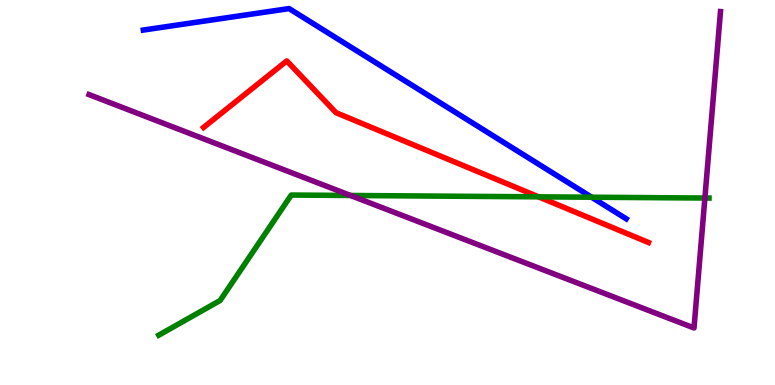[{'lines': ['blue', 'red'], 'intersections': []}, {'lines': ['green', 'red'], 'intersections': [{'x': 6.95, 'y': 4.89}]}, {'lines': ['purple', 'red'], 'intersections': []}, {'lines': ['blue', 'green'], 'intersections': [{'x': 7.63, 'y': 4.88}]}, {'lines': ['blue', 'purple'], 'intersections': []}, {'lines': ['green', 'purple'], 'intersections': [{'x': 4.52, 'y': 4.92}, {'x': 9.1, 'y': 4.86}]}]